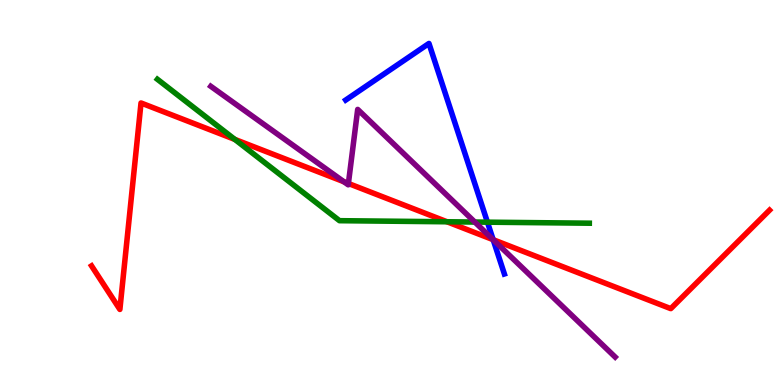[{'lines': ['blue', 'red'], 'intersections': [{'x': 6.36, 'y': 3.77}]}, {'lines': ['green', 'red'], 'intersections': [{'x': 3.03, 'y': 6.38}, {'x': 5.77, 'y': 4.24}]}, {'lines': ['purple', 'red'], 'intersections': [{'x': 4.44, 'y': 5.28}, {'x': 4.5, 'y': 5.23}, {'x': 6.36, 'y': 3.77}]}, {'lines': ['blue', 'green'], 'intersections': [{'x': 6.29, 'y': 4.23}]}, {'lines': ['blue', 'purple'], 'intersections': [{'x': 6.36, 'y': 3.77}]}, {'lines': ['green', 'purple'], 'intersections': [{'x': 6.13, 'y': 4.23}]}]